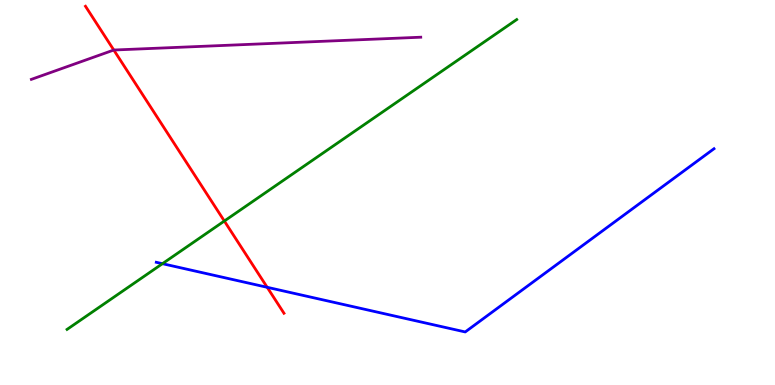[{'lines': ['blue', 'red'], 'intersections': [{'x': 3.45, 'y': 2.54}]}, {'lines': ['green', 'red'], 'intersections': [{'x': 2.89, 'y': 4.26}]}, {'lines': ['purple', 'red'], 'intersections': [{'x': 1.47, 'y': 8.7}]}, {'lines': ['blue', 'green'], 'intersections': [{'x': 2.1, 'y': 3.15}]}, {'lines': ['blue', 'purple'], 'intersections': []}, {'lines': ['green', 'purple'], 'intersections': []}]